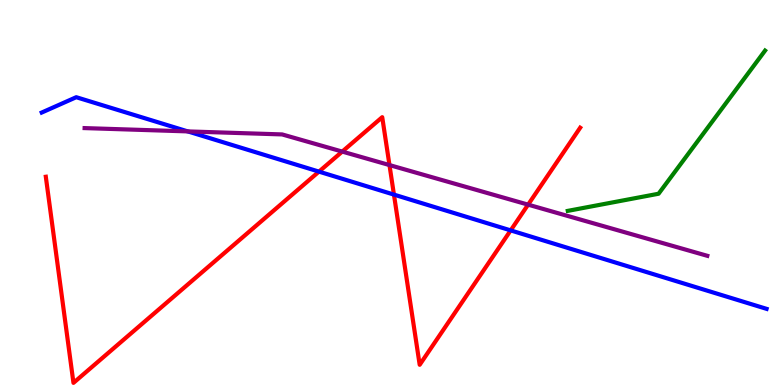[{'lines': ['blue', 'red'], 'intersections': [{'x': 4.12, 'y': 5.54}, {'x': 5.08, 'y': 4.95}, {'x': 6.59, 'y': 4.02}]}, {'lines': ['green', 'red'], 'intersections': []}, {'lines': ['purple', 'red'], 'intersections': [{'x': 4.42, 'y': 6.06}, {'x': 5.03, 'y': 5.71}, {'x': 6.81, 'y': 4.68}]}, {'lines': ['blue', 'green'], 'intersections': []}, {'lines': ['blue', 'purple'], 'intersections': [{'x': 2.42, 'y': 6.59}]}, {'lines': ['green', 'purple'], 'intersections': []}]